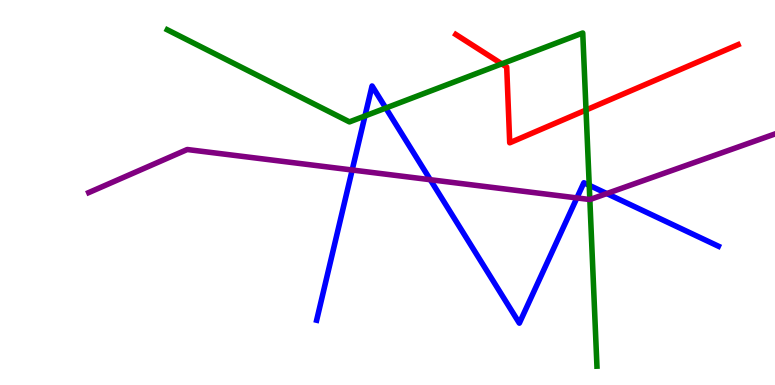[{'lines': ['blue', 'red'], 'intersections': []}, {'lines': ['green', 'red'], 'intersections': [{'x': 6.47, 'y': 8.34}, {'x': 7.56, 'y': 7.14}]}, {'lines': ['purple', 'red'], 'intersections': []}, {'lines': ['blue', 'green'], 'intersections': [{'x': 4.71, 'y': 6.99}, {'x': 4.98, 'y': 7.19}, {'x': 7.6, 'y': 5.19}]}, {'lines': ['blue', 'purple'], 'intersections': [{'x': 4.54, 'y': 5.58}, {'x': 5.55, 'y': 5.33}, {'x': 7.44, 'y': 4.86}, {'x': 7.83, 'y': 4.97}]}, {'lines': ['green', 'purple'], 'intersections': [{'x': 7.61, 'y': 4.82}]}]